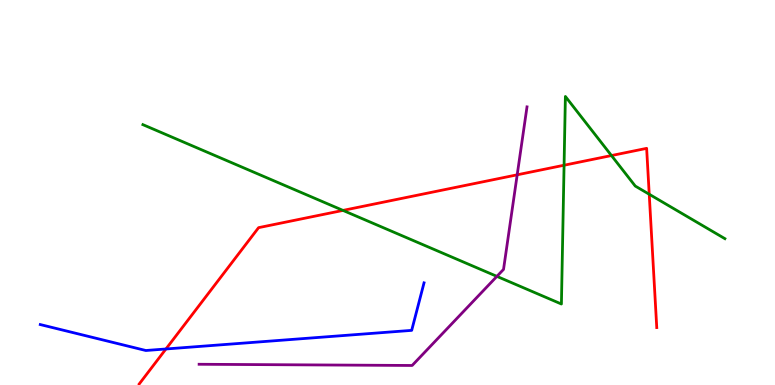[{'lines': ['blue', 'red'], 'intersections': [{'x': 2.14, 'y': 0.936}]}, {'lines': ['green', 'red'], 'intersections': [{'x': 4.43, 'y': 4.53}, {'x': 7.28, 'y': 5.71}, {'x': 7.89, 'y': 5.96}, {'x': 8.38, 'y': 4.95}]}, {'lines': ['purple', 'red'], 'intersections': [{'x': 6.67, 'y': 5.46}]}, {'lines': ['blue', 'green'], 'intersections': []}, {'lines': ['blue', 'purple'], 'intersections': []}, {'lines': ['green', 'purple'], 'intersections': [{'x': 6.41, 'y': 2.82}]}]